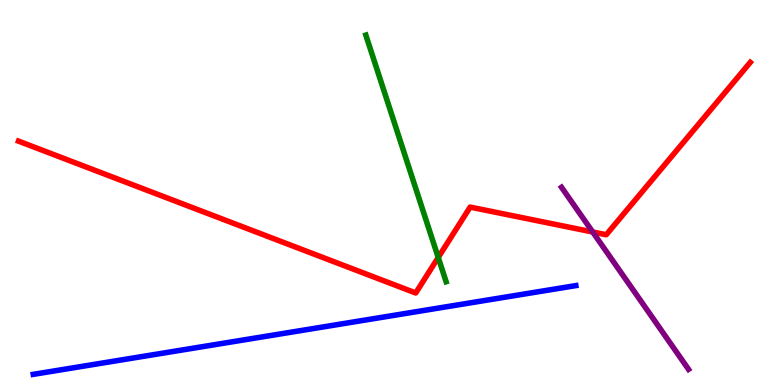[{'lines': ['blue', 'red'], 'intersections': []}, {'lines': ['green', 'red'], 'intersections': [{'x': 5.65, 'y': 3.31}]}, {'lines': ['purple', 'red'], 'intersections': [{'x': 7.65, 'y': 3.97}]}, {'lines': ['blue', 'green'], 'intersections': []}, {'lines': ['blue', 'purple'], 'intersections': []}, {'lines': ['green', 'purple'], 'intersections': []}]